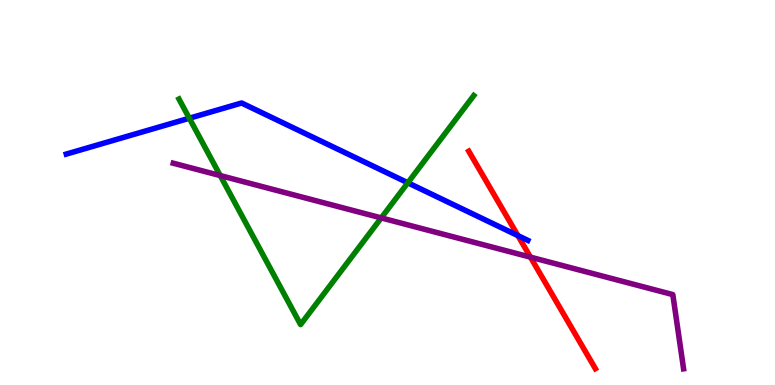[{'lines': ['blue', 'red'], 'intersections': [{'x': 6.68, 'y': 3.88}]}, {'lines': ['green', 'red'], 'intersections': []}, {'lines': ['purple', 'red'], 'intersections': [{'x': 6.84, 'y': 3.32}]}, {'lines': ['blue', 'green'], 'intersections': [{'x': 2.44, 'y': 6.93}, {'x': 5.26, 'y': 5.25}]}, {'lines': ['blue', 'purple'], 'intersections': []}, {'lines': ['green', 'purple'], 'intersections': [{'x': 2.84, 'y': 5.44}, {'x': 4.92, 'y': 4.34}]}]